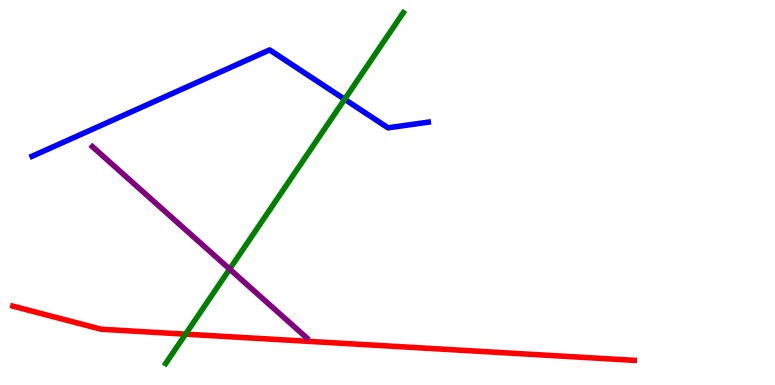[{'lines': ['blue', 'red'], 'intersections': []}, {'lines': ['green', 'red'], 'intersections': [{'x': 2.39, 'y': 1.32}]}, {'lines': ['purple', 'red'], 'intersections': []}, {'lines': ['blue', 'green'], 'intersections': [{'x': 4.45, 'y': 7.42}]}, {'lines': ['blue', 'purple'], 'intersections': []}, {'lines': ['green', 'purple'], 'intersections': [{'x': 2.96, 'y': 3.01}]}]